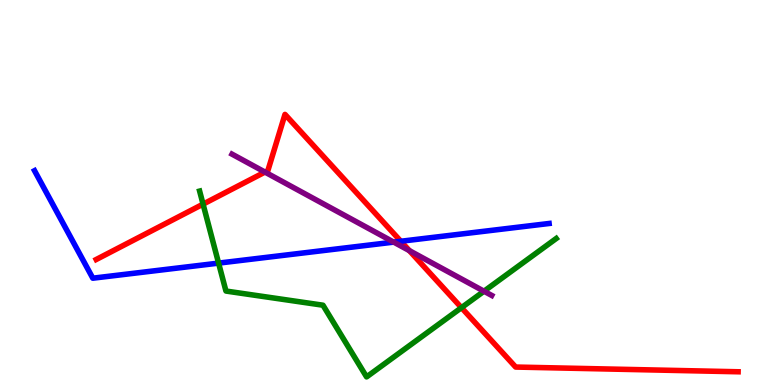[{'lines': ['blue', 'red'], 'intersections': [{'x': 5.17, 'y': 3.73}]}, {'lines': ['green', 'red'], 'intersections': [{'x': 2.62, 'y': 4.7}, {'x': 5.95, 'y': 2.01}]}, {'lines': ['purple', 'red'], 'intersections': [{'x': 3.42, 'y': 5.53}, {'x': 5.28, 'y': 3.49}]}, {'lines': ['blue', 'green'], 'intersections': [{'x': 2.82, 'y': 3.17}]}, {'lines': ['blue', 'purple'], 'intersections': [{'x': 5.08, 'y': 3.71}]}, {'lines': ['green', 'purple'], 'intersections': [{'x': 6.25, 'y': 2.44}]}]